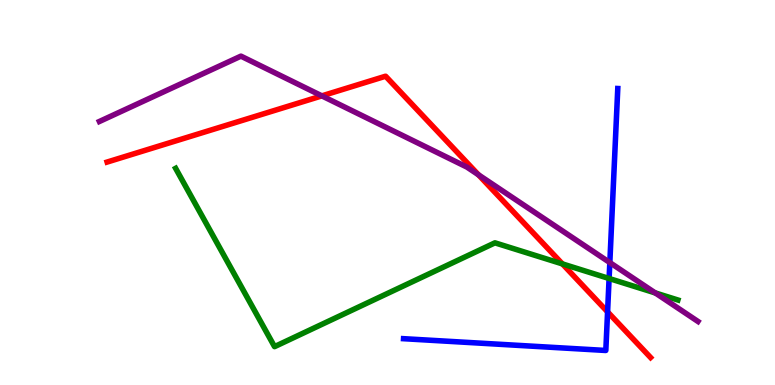[{'lines': ['blue', 'red'], 'intersections': [{'x': 7.84, 'y': 1.9}]}, {'lines': ['green', 'red'], 'intersections': [{'x': 7.26, 'y': 3.15}]}, {'lines': ['purple', 'red'], 'intersections': [{'x': 4.15, 'y': 7.51}, {'x': 6.17, 'y': 5.46}]}, {'lines': ['blue', 'green'], 'intersections': [{'x': 7.86, 'y': 2.77}]}, {'lines': ['blue', 'purple'], 'intersections': [{'x': 7.87, 'y': 3.18}]}, {'lines': ['green', 'purple'], 'intersections': [{'x': 8.45, 'y': 2.39}]}]